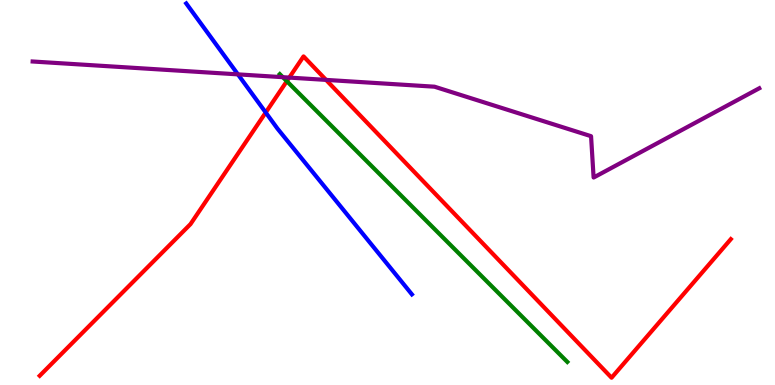[{'lines': ['blue', 'red'], 'intersections': [{'x': 3.43, 'y': 7.08}]}, {'lines': ['green', 'red'], 'intersections': [{'x': 3.7, 'y': 7.89}]}, {'lines': ['purple', 'red'], 'intersections': [{'x': 3.73, 'y': 7.98}, {'x': 4.21, 'y': 7.92}]}, {'lines': ['blue', 'green'], 'intersections': []}, {'lines': ['blue', 'purple'], 'intersections': [{'x': 3.07, 'y': 8.07}]}, {'lines': ['green', 'purple'], 'intersections': [{'x': 3.65, 'y': 8.0}]}]